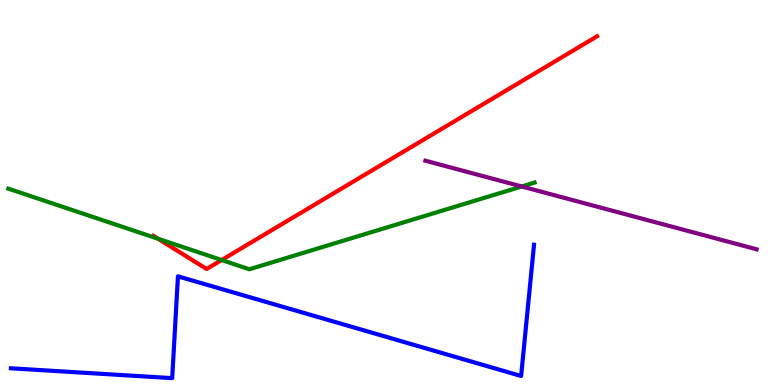[{'lines': ['blue', 'red'], 'intersections': []}, {'lines': ['green', 'red'], 'intersections': [{'x': 2.04, 'y': 3.8}, {'x': 2.86, 'y': 3.25}]}, {'lines': ['purple', 'red'], 'intersections': []}, {'lines': ['blue', 'green'], 'intersections': []}, {'lines': ['blue', 'purple'], 'intersections': []}, {'lines': ['green', 'purple'], 'intersections': [{'x': 6.73, 'y': 5.16}]}]